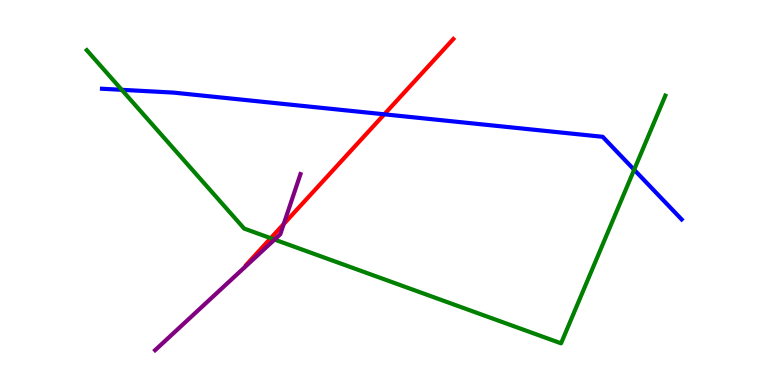[{'lines': ['blue', 'red'], 'intersections': [{'x': 4.96, 'y': 7.03}]}, {'lines': ['green', 'red'], 'intersections': [{'x': 3.49, 'y': 3.81}]}, {'lines': ['purple', 'red'], 'intersections': [{'x': 3.66, 'y': 4.18}]}, {'lines': ['blue', 'green'], 'intersections': [{'x': 1.57, 'y': 7.67}, {'x': 8.18, 'y': 5.59}]}, {'lines': ['blue', 'purple'], 'intersections': []}, {'lines': ['green', 'purple'], 'intersections': [{'x': 3.54, 'y': 3.78}]}]